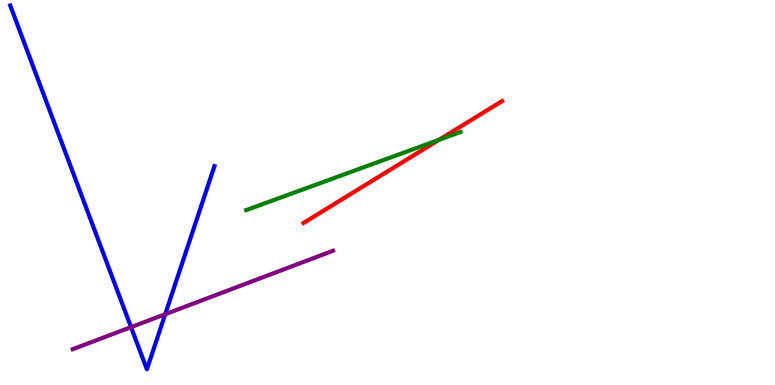[{'lines': ['blue', 'red'], 'intersections': []}, {'lines': ['green', 'red'], 'intersections': [{'x': 5.66, 'y': 6.37}]}, {'lines': ['purple', 'red'], 'intersections': []}, {'lines': ['blue', 'green'], 'intersections': []}, {'lines': ['blue', 'purple'], 'intersections': [{'x': 1.69, 'y': 1.5}, {'x': 2.13, 'y': 1.84}]}, {'lines': ['green', 'purple'], 'intersections': []}]